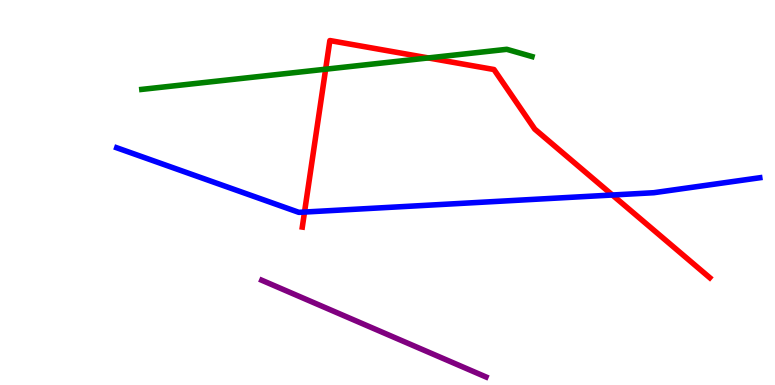[{'lines': ['blue', 'red'], 'intersections': [{'x': 3.93, 'y': 4.49}, {'x': 7.9, 'y': 4.93}]}, {'lines': ['green', 'red'], 'intersections': [{'x': 4.2, 'y': 8.2}, {'x': 5.53, 'y': 8.5}]}, {'lines': ['purple', 'red'], 'intersections': []}, {'lines': ['blue', 'green'], 'intersections': []}, {'lines': ['blue', 'purple'], 'intersections': []}, {'lines': ['green', 'purple'], 'intersections': []}]